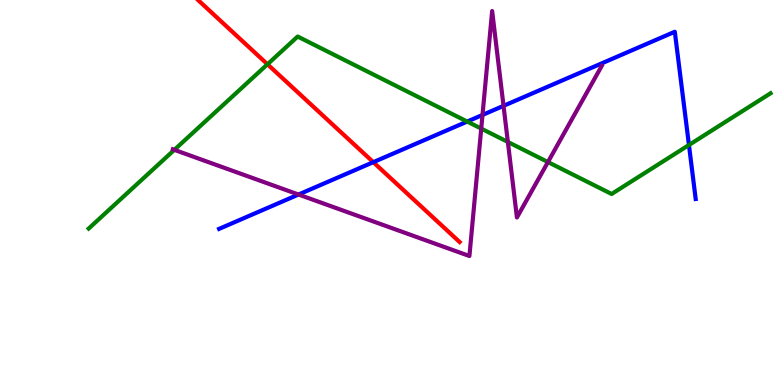[{'lines': ['blue', 'red'], 'intersections': [{'x': 4.82, 'y': 5.79}]}, {'lines': ['green', 'red'], 'intersections': [{'x': 3.45, 'y': 8.33}]}, {'lines': ['purple', 'red'], 'intersections': []}, {'lines': ['blue', 'green'], 'intersections': [{'x': 6.03, 'y': 6.84}, {'x': 8.89, 'y': 6.23}]}, {'lines': ['blue', 'purple'], 'intersections': [{'x': 3.85, 'y': 4.95}, {'x': 6.23, 'y': 7.01}, {'x': 6.5, 'y': 7.25}]}, {'lines': ['green', 'purple'], 'intersections': [{'x': 2.25, 'y': 6.11}, {'x': 6.21, 'y': 6.66}, {'x': 6.55, 'y': 6.31}, {'x': 7.07, 'y': 5.79}]}]